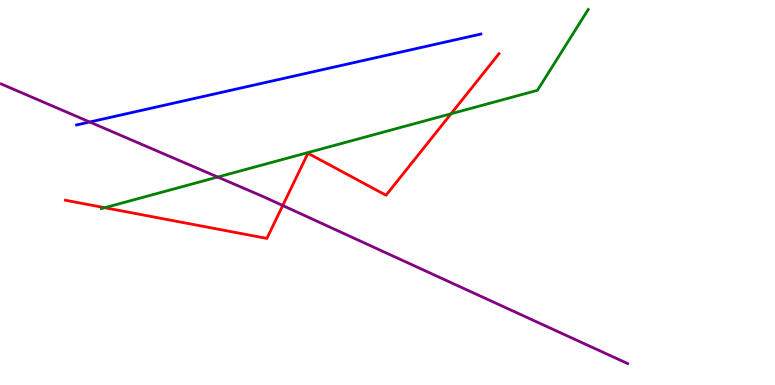[{'lines': ['blue', 'red'], 'intersections': []}, {'lines': ['green', 'red'], 'intersections': [{'x': 1.35, 'y': 4.61}, {'x': 5.82, 'y': 7.05}]}, {'lines': ['purple', 'red'], 'intersections': [{'x': 3.65, 'y': 4.66}]}, {'lines': ['blue', 'green'], 'intersections': []}, {'lines': ['blue', 'purple'], 'intersections': [{'x': 1.16, 'y': 6.83}]}, {'lines': ['green', 'purple'], 'intersections': [{'x': 2.81, 'y': 5.4}]}]